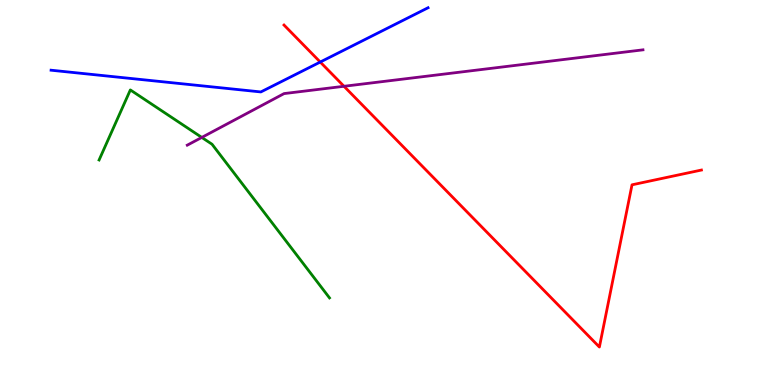[{'lines': ['blue', 'red'], 'intersections': [{'x': 4.13, 'y': 8.39}]}, {'lines': ['green', 'red'], 'intersections': []}, {'lines': ['purple', 'red'], 'intersections': [{'x': 4.44, 'y': 7.76}]}, {'lines': ['blue', 'green'], 'intersections': []}, {'lines': ['blue', 'purple'], 'intersections': []}, {'lines': ['green', 'purple'], 'intersections': [{'x': 2.6, 'y': 6.43}]}]